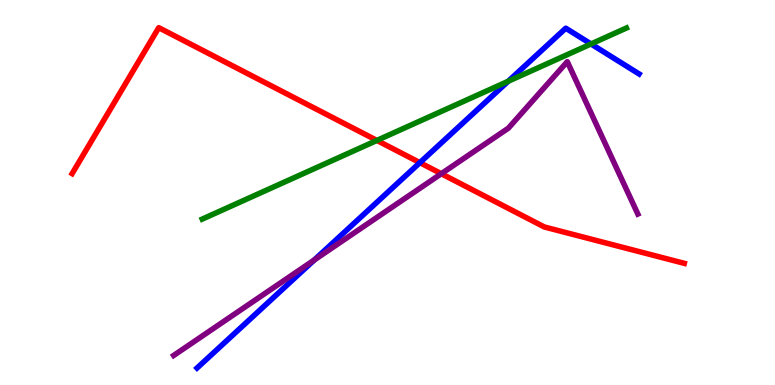[{'lines': ['blue', 'red'], 'intersections': [{'x': 5.42, 'y': 5.78}]}, {'lines': ['green', 'red'], 'intersections': [{'x': 4.86, 'y': 6.35}]}, {'lines': ['purple', 'red'], 'intersections': [{'x': 5.69, 'y': 5.49}]}, {'lines': ['blue', 'green'], 'intersections': [{'x': 6.56, 'y': 7.89}, {'x': 7.63, 'y': 8.86}]}, {'lines': ['blue', 'purple'], 'intersections': [{'x': 4.06, 'y': 3.25}]}, {'lines': ['green', 'purple'], 'intersections': []}]